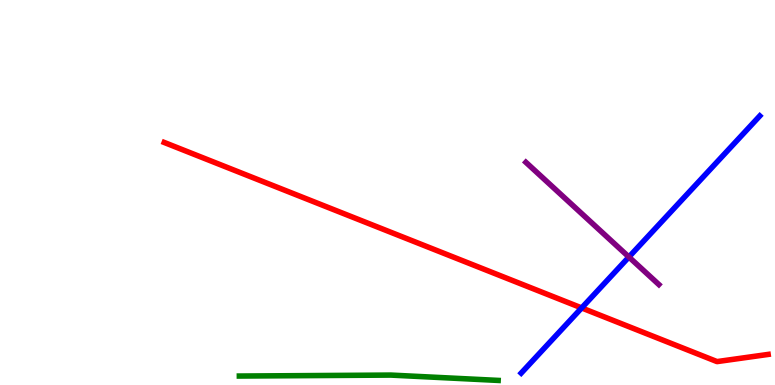[{'lines': ['blue', 'red'], 'intersections': [{'x': 7.51, 'y': 2.0}]}, {'lines': ['green', 'red'], 'intersections': []}, {'lines': ['purple', 'red'], 'intersections': []}, {'lines': ['blue', 'green'], 'intersections': []}, {'lines': ['blue', 'purple'], 'intersections': [{'x': 8.11, 'y': 3.32}]}, {'lines': ['green', 'purple'], 'intersections': []}]